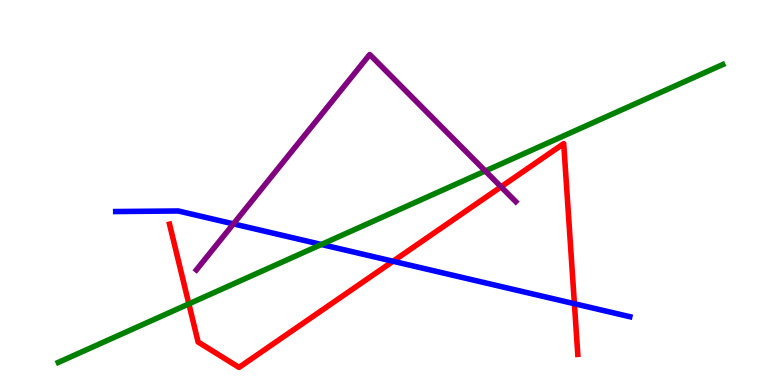[{'lines': ['blue', 'red'], 'intersections': [{'x': 5.07, 'y': 3.21}, {'x': 7.41, 'y': 2.11}]}, {'lines': ['green', 'red'], 'intersections': [{'x': 2.44, 'y': 2.11}]}, {'lines': ['purple', 'red'], 'intersections': [{'x': 6.47, 'y': 5.15}]}, {'lines': ['blue', 'green'], 'intersections': [{'x': 4.15, 'y': 3.65}]}, {'lines': ['blue', 'purple'], 'intersections': [{'x': 3.01, 'y': 4.18}]}, {'lines': ['green', 'purple'], 'intersections': [{'x': 6.26, 'y': 5.56}]}]